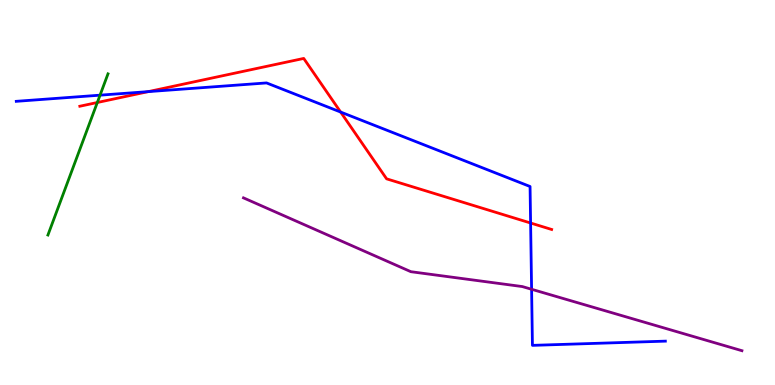[{'lines': ['blue', 'red'], 'intersections': [{'x': 1.91, 'y': 7.62}, {'x': 4.4, 'y': 7.09}, {'x': 6.85, 'y': 4.21}]}, {'lines': ['green', 'red'], 'intersections': [{'x': 1.26, 'y': 7.34}]}, {'lines': ['purple', 'red'], 'intersections': []}, {'lines': ['blue', 'green'], 'intersections': [{'x': 1.29, 'y': 7.53}]}, {'lines': ['blue', 'purple'], 'intersections': [{'x': 6.86, 'y': 2.49}]}, {'lines': ['green', 'purple'], 'intersections': []}]